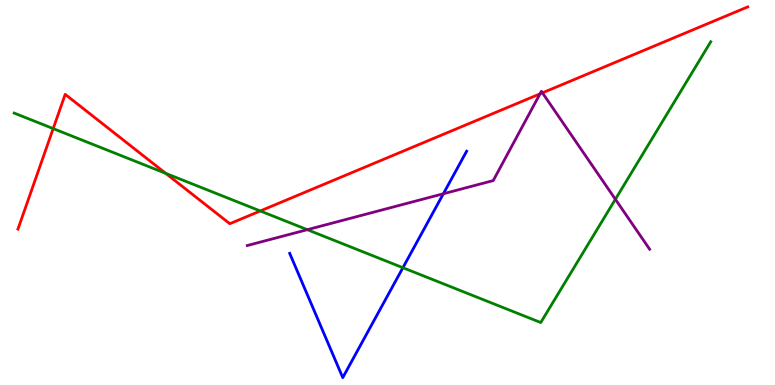[{'lines': ['blue', 'red'], 'intersections': []}, {'lines': ['green', 'red'], 'intersections': [{'x': 0.686, 'y': 6.66}, {'x': 2.14, 'y': 5.5}, {'x': 3.36, 'y': 4.52}]}, {'lines': ['purple', 'red'], 'intersections': [{'x': 6.97, 'y': 7.56}, {'x': 7.0, 'y': 7.59}]}, {'lines': ['blue', 'green'], 'intersections': [{'x': 5.2, 'y': 3.05}]}, {'lines': ['blue', 'purple'], 'intersections': [{'x': 5.72, 'y': 4.97}]}, {'lines': ['green', 'purple'], 'intersections': [{'x': 3.97, 'y': 4.03}, {'x': 7.94, 'y': 4.82}]}]